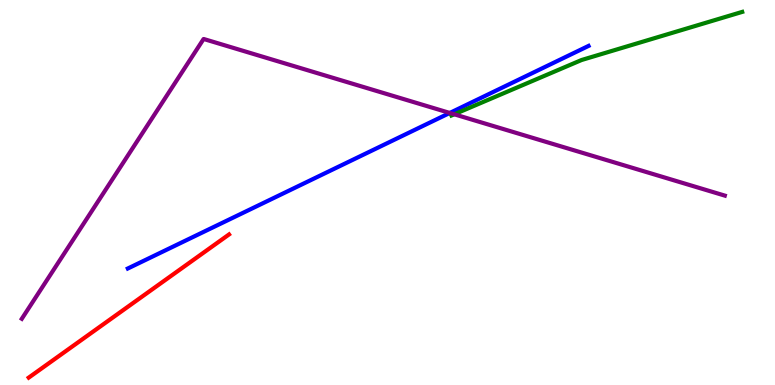[{'lines': ['blue', 'red'], 'intersections': []}, {'lines': ['green', 'red'], 'intersections': []}, {'lines': ['purple', 'red'], 'intersections': []}, {'lines': ['blue', 'green'], 'intersections': []}, {'lines': ['blue', 'purple'], 'intersections': [{'x': 5.8, 'y': 7.07}]}, {'lines': ['green', 'purple'], 'intersections': [{'x': 5.86, 'y': 7.03}]}]